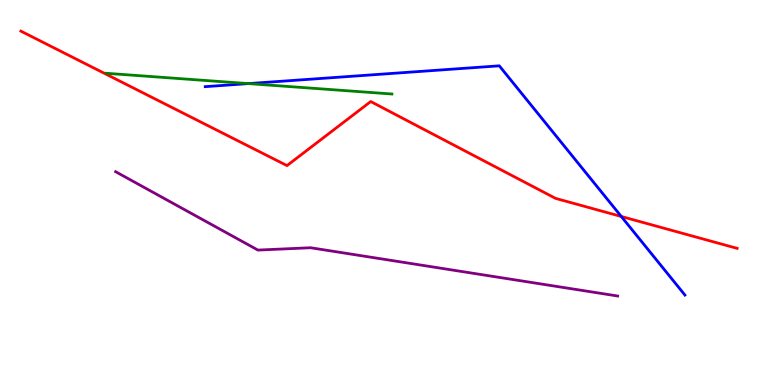[{'lines': ['blue', 'red'], 'intersections': [{'x': 8.02, 'y': 4.38}]}, {'lines': ['green', 'red'], 'intersections': []}, {'lines': ['purple', 'red'], 'intersections': []}, {'lines': ['blue', 'green'], 'intersections': [{'x': 3.21, 'y': 7.83}]}, {'lines': ['blue', 'purple'], 'intersections': []}, {'lines': ['green', 'purple'], 'intersections': []}]